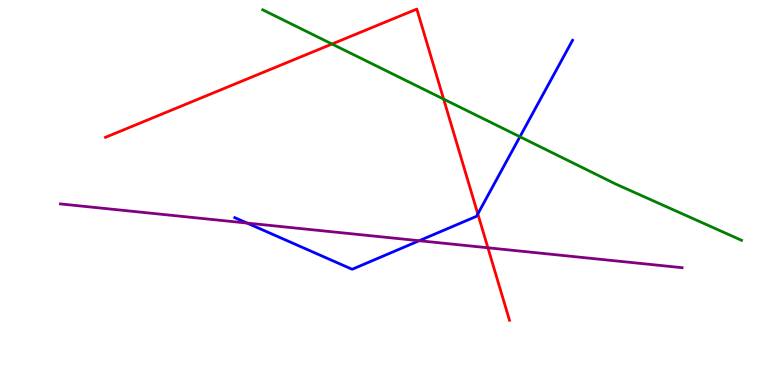[{'lines': ['blue', 'red'], 'intersections': [{'x': 6.17, 'y': 4.44}]}, {'lines': ['green', 'red'], 'intersections': [{'x': 4.28, 'y': 8.86}, {'x': 5.72, 'y': 7.43}]}, {'lines': ['purple', 'red'], 'intersections': [{'x': 6.3, 'y': 3.56}]}, {'lines': ['blue', 'green'], 'intersections': [{'x': 6.71, 'y': 6.45}]}, {'lines': ['blue', 'purple'], 'intersections': [{'x': 3.19, 'y': 4.21}, {'x': 5.41, 'y': 3.75}]}, {'lines': ['green', 'purple'], 'intersections': []}]